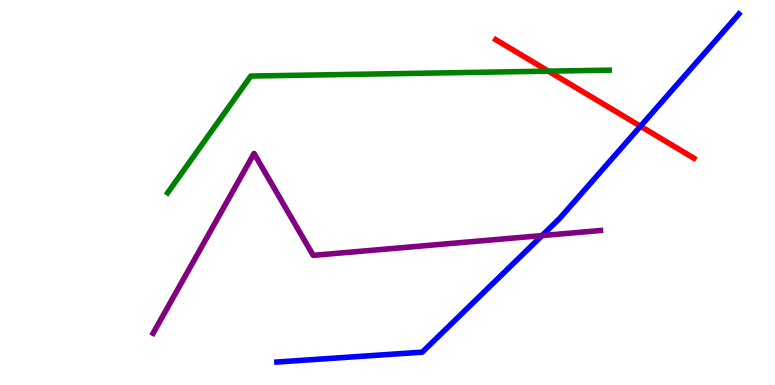[{'lines': ['blue', 'red'], 'intersections': [{'x': 8.26, 'y': 6.72}]}, {'lines': ['green', 'red'], 'intersections': [{'x': 7.08, 'y': 8.15}]}, {'lines': ['purple', 'red'], 'intersections': []}, {'lines': ['blue', 'green'], 'intersections': []}, {'lines': ['blue', 'purple'], 'intersections': [{'x': 6.99, 'y': 3.88}]}, {'lines': ['green', 'purple'], 'intersections': []}]